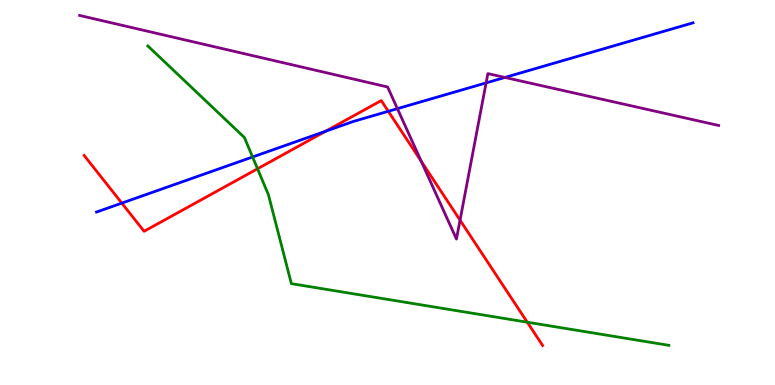[{'lines': ['blue', 'red'], 'intersections': [{'x': 1.57, 'y': 4.72}, {'x': 4.2, 'y': 6.59}, {'x': 5.01, 'y': 7.11}]}, {'lines': ['green', 'red'], 'intersections': [{'x': 3.32, 'y': 5.62}, {'x': 6.8, 'y': 1.63}]}, {'lines': ['purple', 'red'], 'intersections': [{'x': 5.44, 'y': 5.81}, {'x': 5.94, 'y': 4.28}]}, {'lines': ['blue', 'green'], 'intersections': [{'x': 3.26, 'y': 5.92}]}, {'lines': ['blue', 'purple'], 'intersections': [{'x': 5.13, 'y': 7.18}, {'x': 6.27, 'y': 7.85}, {'x': 6.52, 'y': 7.99}]}, {'lines': ['green', 'purple'], 'intersections': []}]